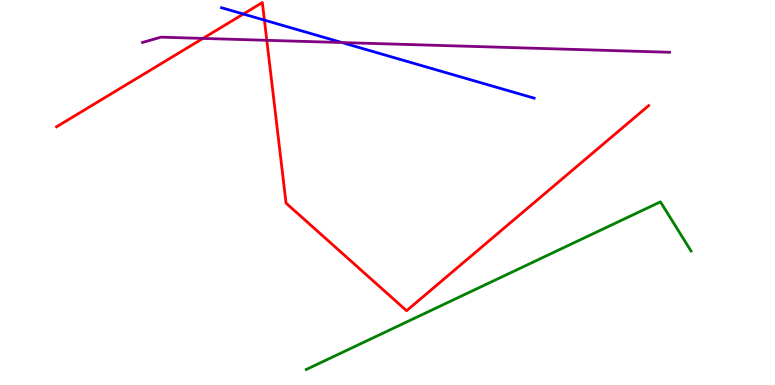[{'lines': ['blue', 'red'], 'intersections': [{'x': 3.14, 'y': 9.64}, {'x': 3.41, 'y': 9.48}]}, {'lines': ['green', 'red'], 'intersections': []}, {'lines': ['purple', 'red'], 'intersections': [{'x': 2.62, 'y': 9.0}, {'x': 3.44, 'y': 8.95}]}, {'lines': ['blue', 'green'], 'intersections': []}, {'lines': ['blue', 'purple'], 'intersections': [{'x': 4.41, 'y': 8.9}]}, {'lines': ['green', 'purple'], 'intersections': []}]